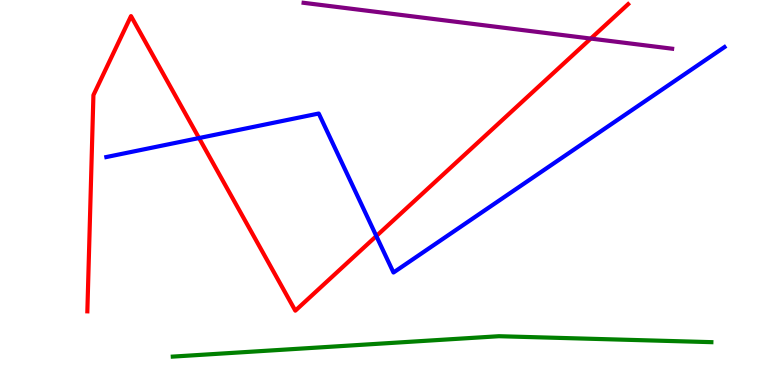[{'lines': ['blue', 'red'], 'intersections': [{'x': 2.57, 'y': 6.41}, {'x': 4.86, 'y': 3.87}]}, {'lines': ['green', 'red'], 'intersections': []}, {'lines': ['purple', 'red'], 'intersections': [{'x': 7.62, 'y': 9.0}]}, {'lines': ['blue', 'green'], 'intersections': []}, {'lines': ['blue', 'purple'], 'intersections': []}, {'lines': ['green', 'purple'], 'intersections': []}]